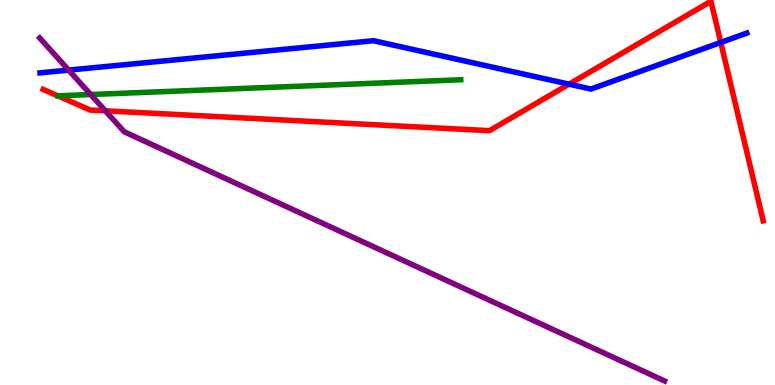[{'lines': ['blue', 'red'], 'intersections': [{'x': 7.34, 'y': 7.81}, {'x': 9.3, 'y': 8.9}]}, {'lines': ['green', 'red'], 'intersections': []}, {'lines': ['purple', 'red'], 'intersections': [{'x': 1.36, 'y': 7.12}]}, {'lines': ['blue', 'green'], 'intersections': []}, {'lines': ['blue', 'purple'], 'intersections': [{'x': 0.886, 'y': 8.18}]}, {'lines': ['green', 'purple'], 'intersections': [{'x': 1.17, 'y': 7.54}]}]